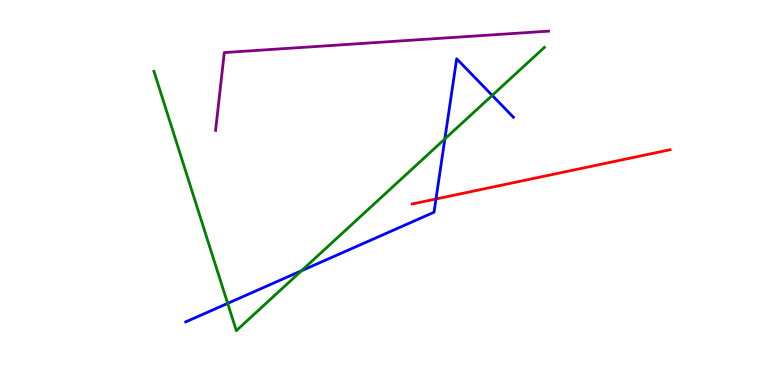[{'lines': ['blue', 'red'], 'intersections': [{'x': 5.63, 'y': 4.83}]}, {'lines': ['green', 'red'], 'intersections': []}, {'lines': ['purple', 'red'], 'intersections': []}, {'lines': ['blue', 'green'], 'intersections': [{'x': 2.94, 'y': 2.12}, {'x': 3.89, 'y': 2.97}, {'x': 5.74, 'y': 6.39}, {'x': 6.35, 'y': 7.52}]}, {'lines': ['blue', 'purple'], 'intersections': []}, {'lines': ['green', 'purple'], 'intersections': []}]